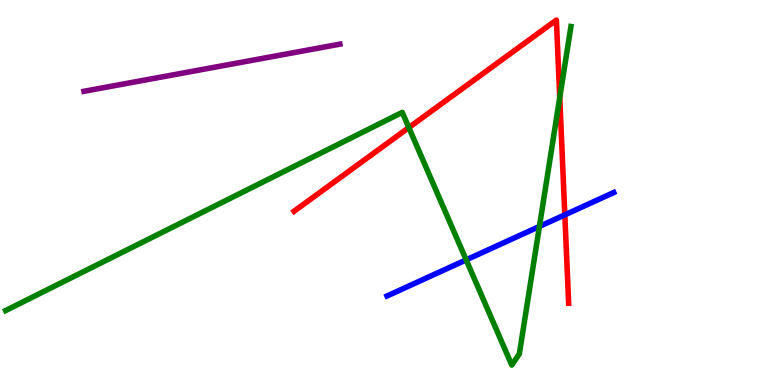[{'lines': ['blue', 'red'], 'intersections': [{'x': 7.29, 'y': 4.42}]}, {'lines': ['green', 'red'], 'intersections': [{'x': 5.28, 'y': 6.69}, {'x': 7.22, 'y': 7.47}]}, {'lines': ['purple', 'red'], 'intersections': []}, {'lines': ['blue', 'green'], 'intersections': [{'x': 6.02, 'y': 3.25}, {'x': 6.96, 'y': 4.12}]}, {'lines': ['blue', 'purple'], 'intersections': []}, {'lines': ['green', 'purple'], 'intersections': []}]